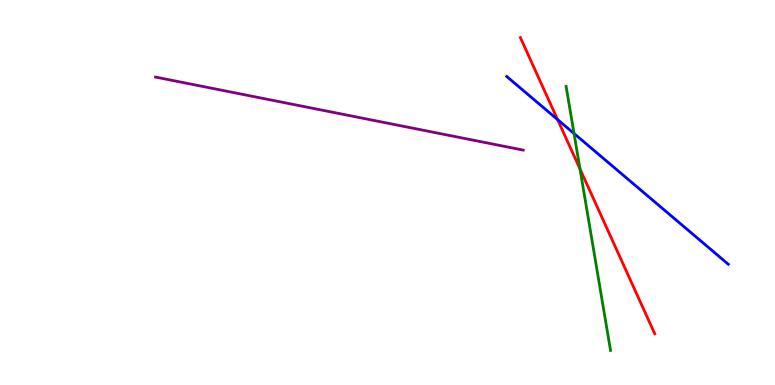[{'lines': ['blue', 'red'], 'intersections': [{'x': 7.19, 'y': 6.89}]}, {'lines': ['green', 'red'], 'intersections': [{'x': 7.48, 'y': 5.61}]}, {'lines': ['purple', 'red'], 'intersections': []}, {'lines': ['blue', 'green'], 'intersections': [{'x': 7.41, 'y': 6.53}]}, {'lines': ['blue', 'purple'], 'intersections': []}, {'lines': ['green', 'purple'], 'intersections': []}]